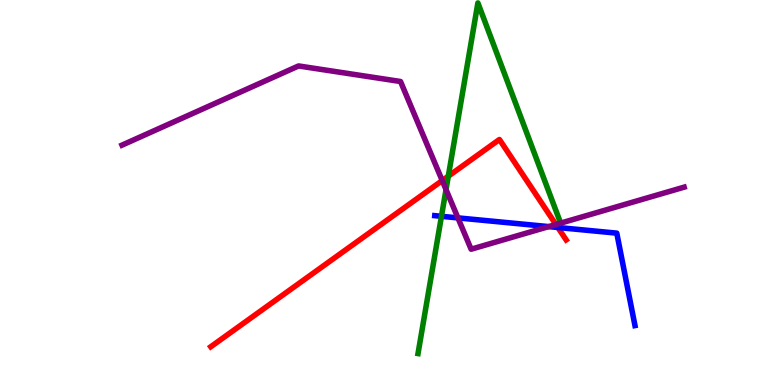[{'lines': ['blue', 'red'], 'intersections': [{'x': 7.2, 'y': 4.09}]}, {'lines': ['green', 'red'], 'intersections': [{'x': 5.78, 'y': 5.42}]}, {'lines': ['purple', 'red'], 'intersections': [{'x': 5.71, 'y': 5.31}, {'x': 7.17, 'y': 4.17}]}, {'lines': ['blue', 'green'], 'intersections': [{'x': 5.7, 'y': 4.38}]}, {'lines': ['blue', 'purple'], 'intersections': [{'x': 5.91, 'y': 4.34}, {'x': 7.08, 'y': 4.11}]}, {'lines': ['green', 'purple'], 'intersections': [{'x': 5.76, 'y': 5.08}]}]